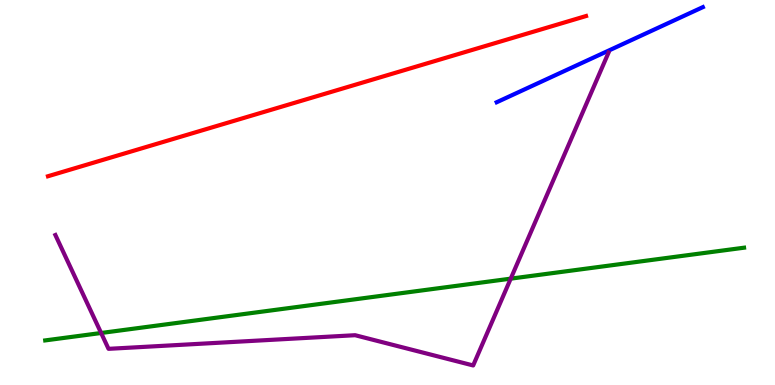[{'lines': ['blue', 'red'], 'intersections': []}, {'lines': ['green', 'red'], 'intersections': []}, {'lines': ['purple', 'red'], 'intersections': []}, {'lines': ['blue', 'green'], 'intersections': []}, {'lines': ['blue', 'purple'], 'intersections': []}, {'lines': ['green', 'purple'], 'intersections': [{'x': 1.3, 'y': 1.35}, {'x': 6.59, 'y': 2.76}]}]